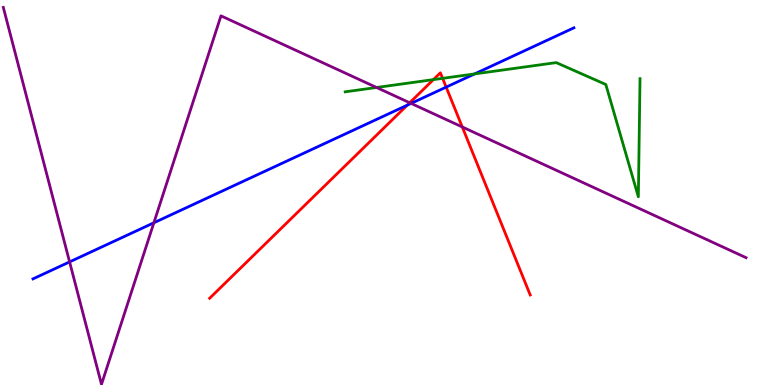[{'lines': ['blue', 'red'], 'intersections': [{'x': 5.25, 'y': 7.27}, {'x': 5.76, 'y': 7.74}]}, {'lines': ['green', 'red'], 'intersections': [{'x': 5.59, 'y': 7.93}, {'x': 5.71, 'y': 7.97}]}, {'lines': ['purple', 'red'], 'intersections': [{'x': 5.29, 'y': 7.33}, {'x': 5.96, 'y': 6.7}]}, {'lines': ['blue', 'green'], 'intersections': [{'x': 6.12, 'y': 8.08}]}, {'lines': ['blue', 'purple'], 'intersections': [{'x': 0.898, 'y': 3.2}, {'x': 1.99, 'y': 4.21}, {'x': 5.3, 'y': 7.31}]}, {'lines': ['green', 'purple'], 'intersections': [{'x': 4.86, 'y': 7.73}]}]